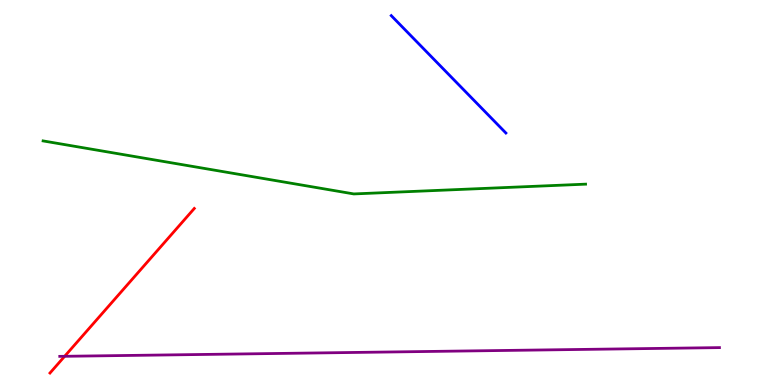[{'lines': ['blue', 'red'], 'intersections': []}, {'lines': ['green', 'red'], 'intersections': []}, {'lines': ['purple', 'red'], 'intersections': [{'x': 0.834, 'y': 0.746}]}, {'lines': ['blue', 'green'], 'intersections': []}, {'lines': ['blue', 'purple'], 'intersections': []}, {'lines': ['green', 'purple'], 'intersections': []}]